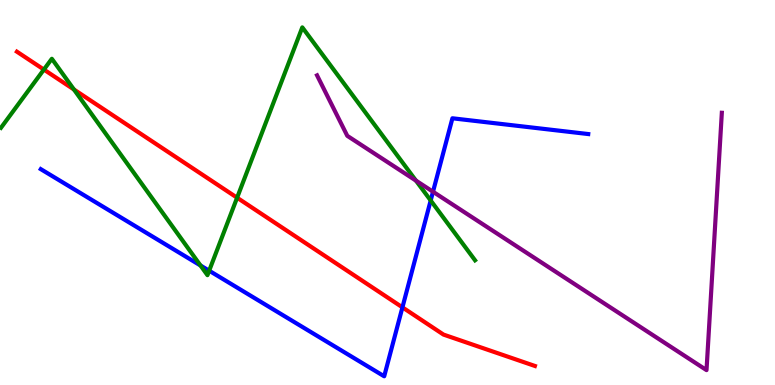[{'lines': ['blue', 'red'], 'intersections': [{'x': 5.19, 'y': 2.02}]}, {'lines': ['green', 'red'], 'intersections': [{'x': 0.566, 'y': 8.19}, {'x': 0.954, 'y': 7.68}, {'x': 3.06, 'y': 4.86}]}, {'lines': ['purple', 'red'], 'intersections': []}, {'lines': ['blue', 'green'], 'intersections': [{'x': 2.59, 'y': 3.1}, {'x': 2.7, 'y': 2.97}, {'x': 5.56, 'y': 4.79}]}, {'lines': ['blue', 'purple'], 'intersections': [{'x': 5.59, 'y': 5.02}]}, {'lines': ['green', 'purple'], 'intersections': [{'x': 5.37, 'y': 5.31}]}]